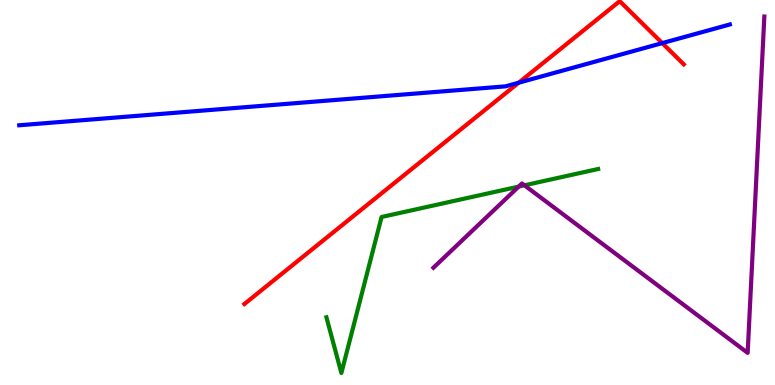[{'lines': ['blue', 'red'], 'intersections': [{'x': 6.69, 'y': 7.85}, {'x': 8.55, 'y': 8.88}]}, {'lines': ['green', 'red'], 'intersections': []}, {'lines': ['purple', 'red'], 'intersections': []}, {'lines': ['blue', 'green'], 'intersections': []}, {'lines': ['blue', 'purple'], 'intersections': []}, {'lines': ['green', 'purple'], 'intersections': [{'x': 6.69, 'y': 5.15}, {'x': 6.77, 'y': 5.19}]}]